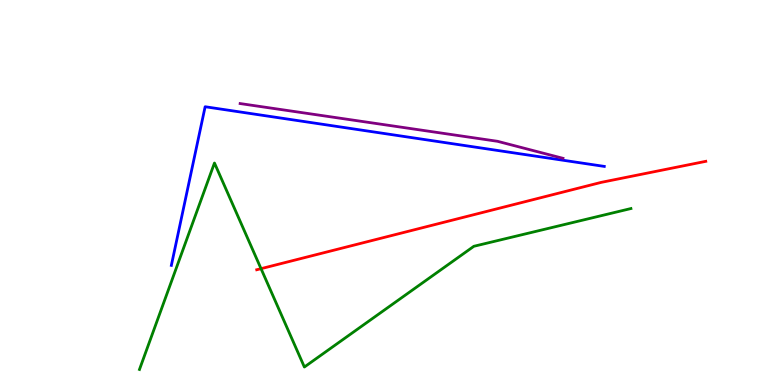[{'lines': ['blue', 'red'], 'intersections': []}, {'lines': ['green', 'red'], 'intersections': [{'x': 3.37, 'y': 3.02}]}, {'lines': ['purple', 'red'], 'intersections': []}, {'lines': ['blue', 'green'], 'intersections': []}, {'lines': ['blue', 'purple'], 'intersections': []}, {'lines': ['green', 'purple'], 'intersections': []}]